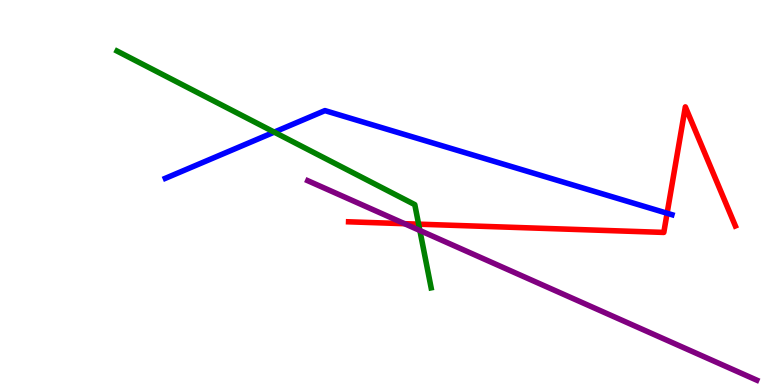[{'lines': ['blue', 'red'], 'intersections': [{'x': 8.61, 'y': 4.46}]}, {'lines': ['green', 'red'], 'intersections': [{'x': 5.4, 'y': 4.18}]}, {'lines': ['purple', 'red'], 'intersections': [{'x': 5.22, 'y': 4.19}]}, {'lines': ['blue', 'green'], 'intersections': [{'x': 3.54, 'y': 6.57}]}, {'lines': ['blue', 'purple'], 'intersections': []}, {'lines': ['green', 'purple'], 'intersections': [{'x': 5.42, 'y': 4.01}]}]